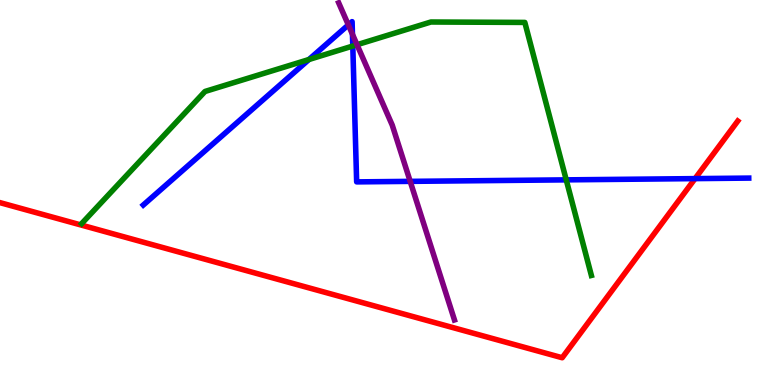[{'lines': ['blue', 'red'], 'intersections': [{'x': 8.97, 'y': 5.36}]}, {'lines': ['green', 'red'], 'intersections': []}, {'lines': ['purple', 'red'], 'intersections': []}, {'lines': ['blue', 'green'], 'intersections': [{'x': 3.99, 'y': 8.45}, {'x': 4.55, 'y': 8.8}, {'x': 7.31, 'y': 5.33}]}, {'lines': ['blue', 'purple'], 'intersections': [{'x': 4.49, 'y': 9.35}, {'x': 4.55, 'y': 9.11}, {'x': 5.29, 'y': 5.29}]}, {'lines': ['green', 'purple'], 'intersections': [{'x': 4.61, 'y': 8.84}]}]